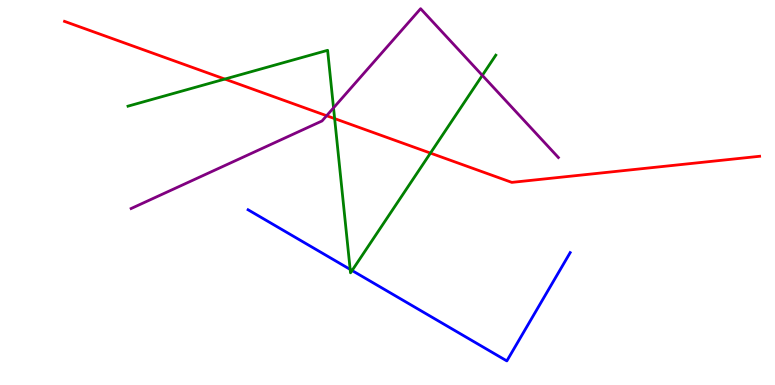[{'lines': ['blue', 'red'], 'intersections': []}, {'lines': ['green', 'red'], 'intersections': [{'x': 2.9, 'y': 7.95}, {'x': 4.32, 'y': 6.92}, {'x': 5.55, 'y': 6.02}]}, {'lines': ['purple', 'red'], 'intersections': [{'x': 4.21, 'y': 6.99}]}, {'lines': ['blue', 'green'], 'intersections': [{'x': 4.52, 'y': 3.0}, {'x': 4.54, 'y': 2.97}]}, {'lines': ['blue', 'purple'], 'intersections': []}, {'lines': ['green', 'purple'], 'intersections': [{'x': 4.3, 'y': 7.2}, {'x': 6.22, 'y': 8.04}]}]